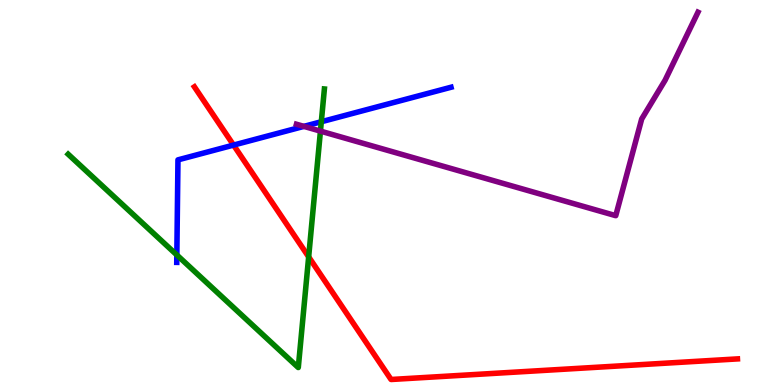[{'lines': ['blue', 'red'], 'intersections': [{'x': 3.01, 'y': 6.23}]}, {'lines': ['green', 'red'], 'intersections': [{'x': 3.98, 'y': 3.33}]}, {'lines': ['purple', 'red'], 'intersections': []}, {'lines': ['blue', 'green'], 'intersections': [{'x': 2.28, 'y': 3.38}, {'x': 4.15, 'y': 6.84}]}, {'lines': ['blue', 'purple'], 'intersections': [{'x': 3.92, 'y': 6.72}]}, {'lines': ['green', 'purple'], 'intersections': [{'x': 4.13, 'y': 6.59}]}]